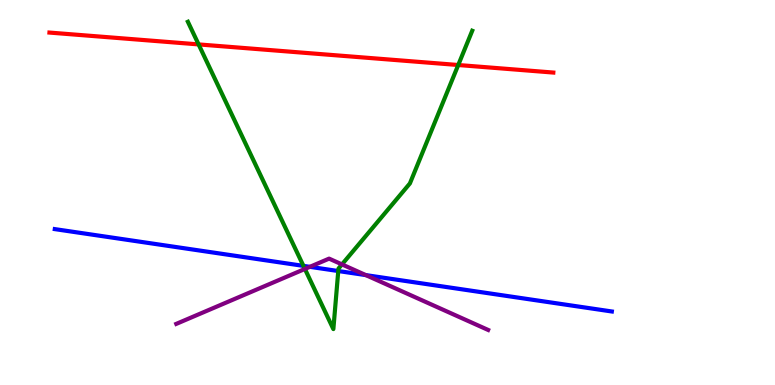[{'lines': ['blue', 'red'], 'intersections': []}, {'lines': ['green', 'red'], 'intersections': [{'x': 2.56, 'y': 8.85}, {'x': 5.91, 'y': 8.31}]}, {'lines': ['purple', 'red'], 'intersections': []}, {'lines': ['blue', 'green'], 'intersections': [{'x': 3.92, 'y': 3.09}, {'x': 4.36, 'y': 2.96}]}, {'lines': ['blue', 'purple'], 'intersections': [{'x': 4.0, 'y': 3.07}, {'x': 4.72, 'y': 2.85}]}, {'lines': ['green', 'purple'], 'intersections': [{'x': 3.93, 'y': 3.01}, {'x': 4.41, 'y': 3.13}]}]